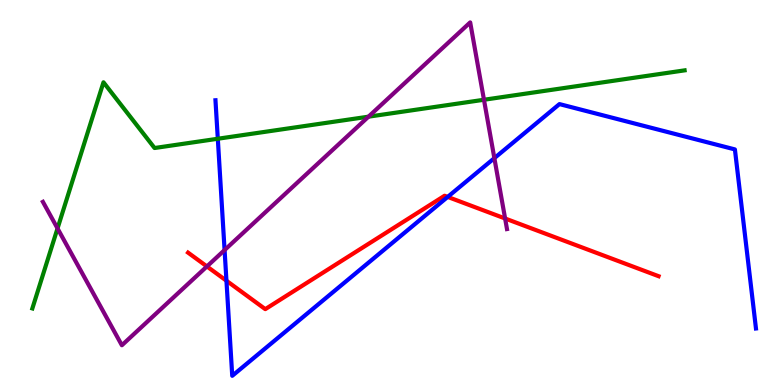[{'lines': ['blue', 'red'], 'intersections': [{'x': 2.92, 'y': 2.71}, {'x': 5.78, 'y': 4.89}]}, {'lines': ['green', 'red'], 'intersections': []}, {'lines': ['purple', 'red'], 'intersections': [{'x': 2.67, 'y': 3.08}, {'x': 6.52, 'y': 4.32}]}, {'lines': ['blue', 'green'], 'intersections': [{'x': 2.81, 'y': 6.4}]}, {'lines': ['blue', 'purple'], 'intersections': [{'x': 2.9, 'y': 3.5}, {'x': 6.38, 'y': 5.89}]}, {'lines': ['green', 'purple'], 'intersections': [{'x': 0.742, 'y': 4.07}, {'x': 4.75, 'y': 6.97}, {'x': 6.24, 'y': 7.41}]}]